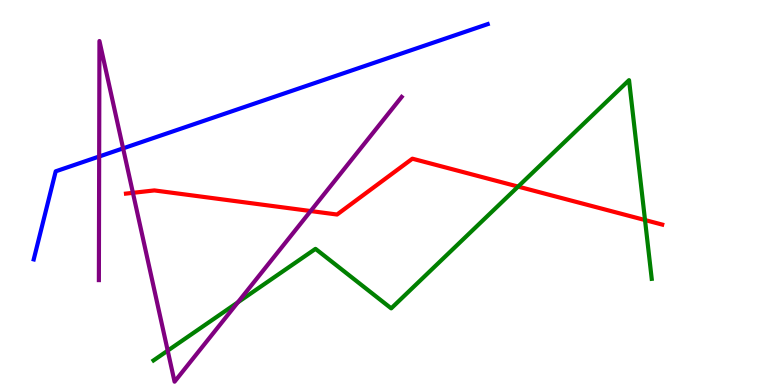[{'lines': ['blue', 'red'], 'intersections': []}, {'lines': ['green', 'red'], 'intersections': [{'x': 6.69, 'y': 5.15}, {'x': 8.32, 'y': 4.28}]}, {'lines': ['purple', 'red'], 'intersections': [{'x': 1.72, 'y': 4.99}, {'x': 4.01, 'y': 4.52}]}, {'lines': ['blue', 'green'], 'intersections': []}, {'lines': ['blue', 'purple'], 'intersections': [{'x': 1.28, 'y': 5.93}, {'x': 1.59, 'y': 6.15}]}, {'lines': ['green', 'purple'], 'intersections': [{'x': 2.16, 'y': 0.892}, {'x': 3.07, 'y': 2.15}]}]